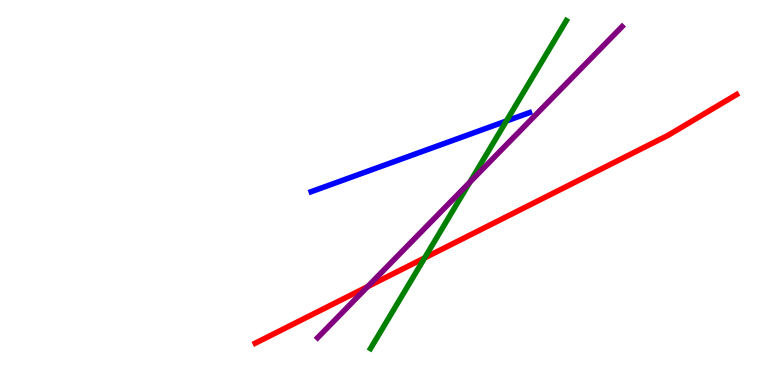[{'lines': ['blue', 'red'], 'intersections': []}, {'lines': ['green', 'red'], 'intersections': [{'x': 5.48, 'y': 3.3}]}, {'lines': ['purple', 'red'], 'intersections': [{'x': 4.74, 'y': 2.56}]}, {'lines': ['blue', 'green'], 'intersections': [{'x': 6.53, 'y': 6.86}]}, {'lines': ['blue', 'purple'], 'intersections': []}, {'lines': ['green', 'purple'], 'intersections': [{'x': 6.06, 'y': 5.27}]}]